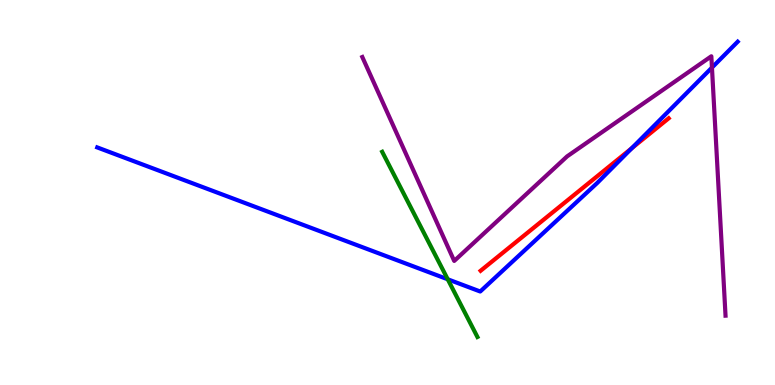[{'lines': ['blue', 'red'], 'intersections': [{'x': 8.15, 'y': 6.15}]}, {'lines': ['green', 'red'], 'intersections': []}, {'lines': ['purple', 'red'], 'intersections': []}, {'lines': ['blue', 'green'], 'intersections': [{'x': 5.78, 'y': 2.75}]}, {'lines': ['blue', 'purple'], 'intersections': [{'x': 9.19, 'y': 8.24}]}, {'lines': ['green', 'purple'], 'intersections': []}]